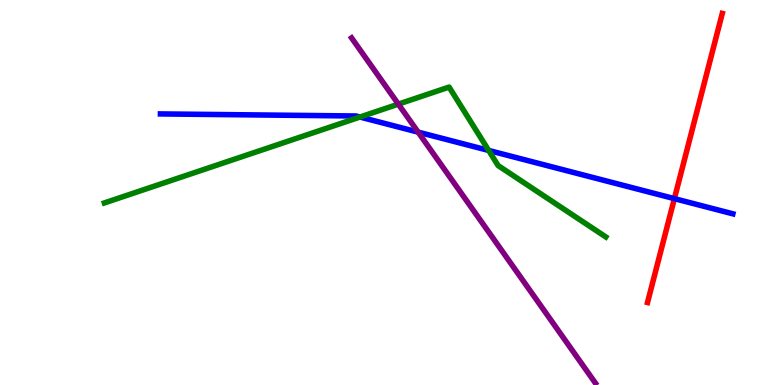[{'lines': ['blue', 'red'], 'intersections': [{'x': 8.7, 'y': 4.84}]}, {'lines': ['green', 'red'], 'intersections': []}, {'lines': ['purple', 'red'], 'intersections': []}, {'lines': ['blue', 'green'], 'intersections': [{'x': 4.64, 'y': 6.96}, {'x': 6.31, 'y': 6.09}]}, {'lines': ['blue', 'purple'], 'intersections': [{'x': 5.4, 'y': 6.57}]}, {'lines': ['green', 'purple'], 'intersections': [{'x': 5.14, 'y': 7.3}]}]